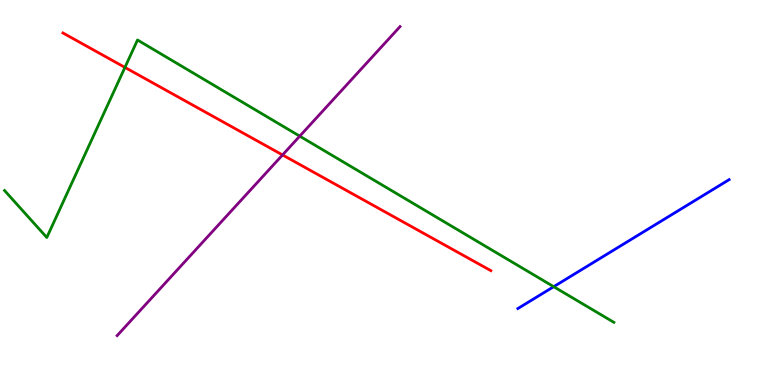[{'lines': ['blue', 'red'], 'intersections': []}, {'lines': ['green', 'red'], 'intersections': [{'x': 1.61, 'y': 8.25}]}, {'lines': ['purple', 'red'], 'intersections': [{'x': 3.65, 'y': 5.98}]}, {'lines': ['blue', 'green'], 'intersections': [{'x': 7.14, 'y': 2.55}]}, {'lines': ['blue', 'purple'], 'intersections': []}, {'lines': ['green', 'purple'], 'intersections': [{'x': 3.87, 'y': 6.46}]}]